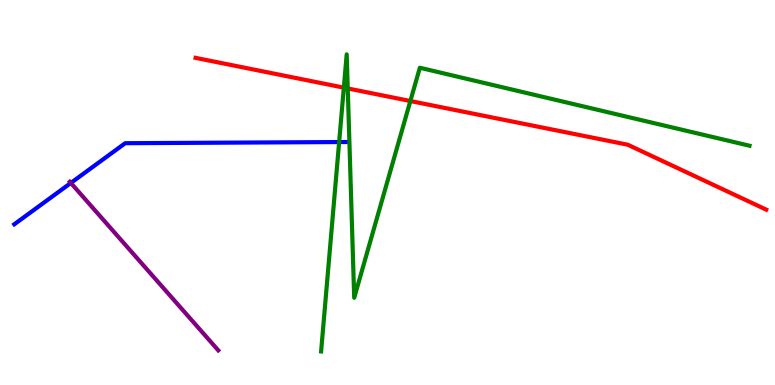[{'lines': ['blue', 'red'], 'intersections': []}, {'lines': ['green', 'red'], 'intersections': [{'x': 4.44, 'y': 7.72}, {'x': 4.49, 'y': 7.7}, {'x': 5.29, 'y': 7.38}]}, {'lines': ['purple', 'red'], 'intersections': []}, {'lines': ['blue', 'green'], 'intersections': [{'x': 4.38, 'y': 6.31}]}, {'lines': ['blue', 'purple'], 'intersections': [{'x': 0.914, 'y': 5.25}]}, {'lines': ['green', 'purple'], 'intersections': []}]